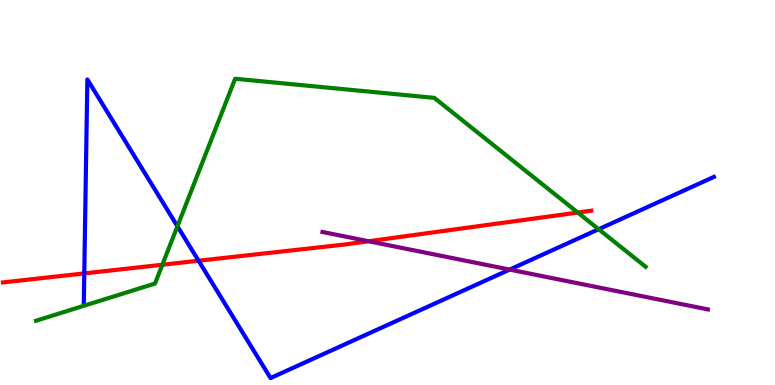[{'lines': ['blue', 'red'], 'intersections': [{'x': 1.09, 'y': 2.9}, {'x': 2.56, 'y': 3.23}]}, {'lines': ['green', 'red'], 'intersections': [{'x': 2.09, 'y': 3.12}, {'x': 7.46, 'y': 4.48}]}, {'lines': ['purple', 'red'], 'intersections': [{'x': 4.76, 'y': 3.73}]}, {'lines': ['blue', 'green'], 'intersections': [{'x': 2.29, 'y': 4.12}, {'x': 7.72, 'y': 4.05}]}, {'lines': ['blue', 'purple'], 'intersections': [{'x': 6.58, 'y': 3.0}]}, {'lines': ['green', 'purple'], 'intersections': []}]